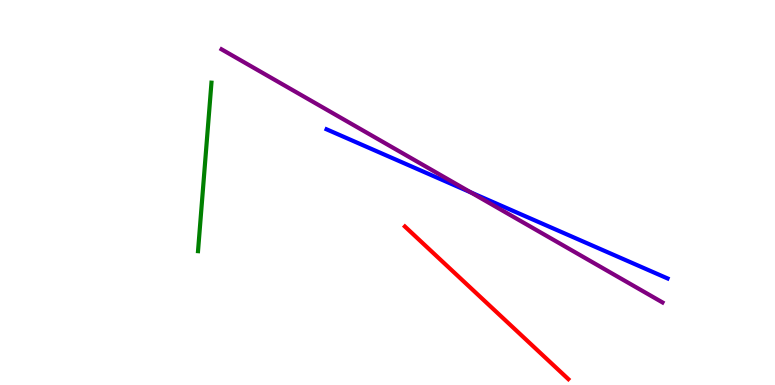[{'lines': ['blue', 'red'], 'intersections': []}, {'lines': ['green', 'red'], 'intersections': []}, {'lines': ['purple', 'red'], 'intersections': []}, {'lines': ['blue', 'green'], 'intersections': []}, {'lines': ['blue', 'purple'], 'intersections': [{'x': 6.07, 'y': 5.0}]}, {'lines': ['green', 'purple'], 'intersections': []}]